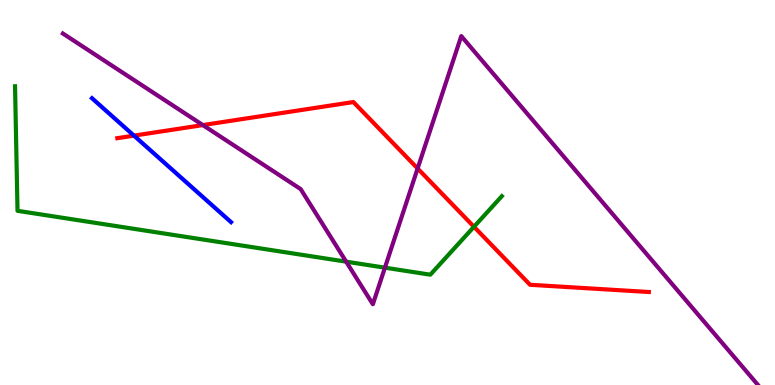[{'lines': ['blue', 'red'], 'intersections': [{'x': 1.73, 'y': 6.48}]}, {'lines': ['green', 'red'], 'intersections': [{'x': 6.12, 'y': 4.11}]}, {'lines': ['purple', 'red'], 'intersections': [{'x': 2.62, 'y': 6.75}, {'x': 5.39, 'y': 5.62}]}, {'lines': ['blue', 'green'], 'intersections': []}, {'lines': ['blue', 'purple'], 'intersections': []}, {'lines': ['green', 'purple'], 'intersections': [{'x': 4.47, 'y': 3.2}, {'x': 4.97, 'y': 3.05}]}]